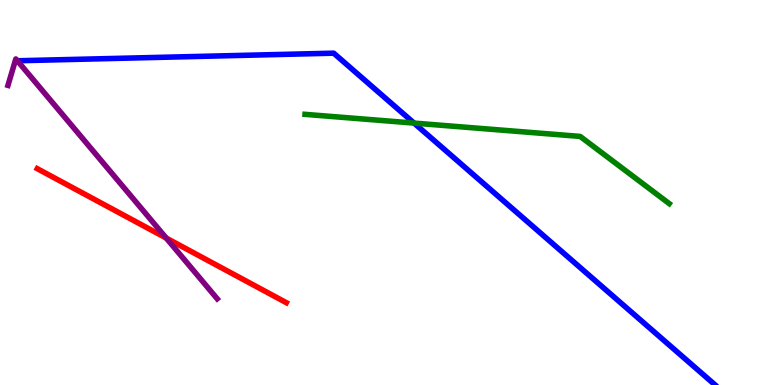[{'lines': ['blue', 'red'], 'intersections': []}, {'lines': ['green', 'red'], 'intersections': []}, {'lines': ['purple', 'red'], 'intersections': [{'x': 2.14, 'y': 3.82}]}, {'lines': ['blue', 'green'], 'intersections': [{'x': 5.34, 'y': 6.8}]}, {'lines': ['blue', 'purple'], 'intersections': [{'x': 0.224, 'y': 8.42}]}, {'lines': ['green', 'purple'], 'intersections': []}]